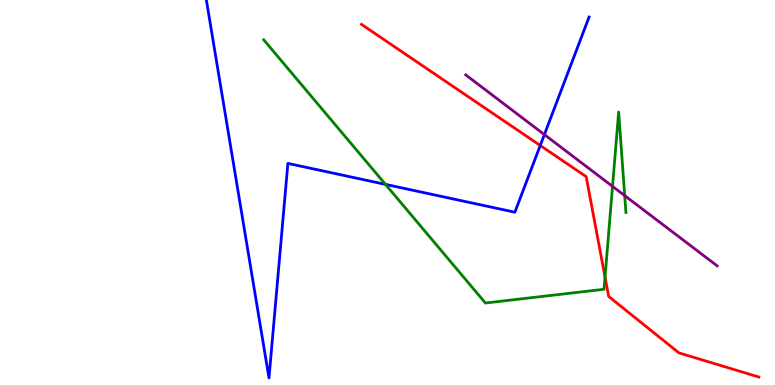[{'lines': ['blue', 'red'], 'intersections': [{'x': 6.97, 'y': 6.22}]}, {'lines': ['green', 'red'], 'intersections': [{'x': 7.81, 'y': 2.8}]}, {'lines': ['purple', 'red'], 'intersections': []}, {'lines': ['blue', 'green'], 'intersections': [{'x': 4.97, 'y': 5.21}]}, {'lines': ['blue', 'purple'], 'intersections': [{'x': 7.02, 'y': 6.5}]}, {'lines': ['green', 'purple'], 'intersections': [{'x': 7.9, 'y': 5.16}, {'x': 8.06, 'y': 4.92}]}]